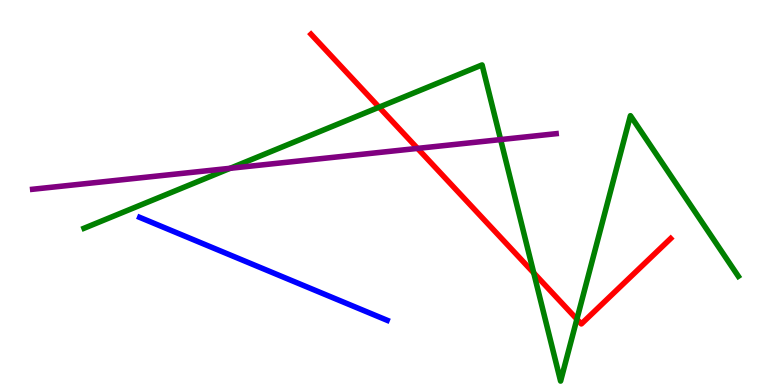[{'lines': ['blue', 'red'], 'intersections': []}, {'lines': ['green', 'red'], 'intersections': [{'x': 4.89, 'y': 7.22}, {'x': 6.89, 'y': 2.91}, {'x': 7.44, 'y': 1.71}]}, {'lines': ['purple', 'red'], 'intersections': [{'x': 5.39, 'y': 6.15}]}, {'lines': ['blue', 'green'], 'intersections': []}, {'lines': ['blue', 'purple'], 'intersections': []}, {'lines': ['green', 'purple'], 'intersections': [{'x': 2.97, 'y': 5.63}, {'x': 6.46, 'y': 6.37}]}]